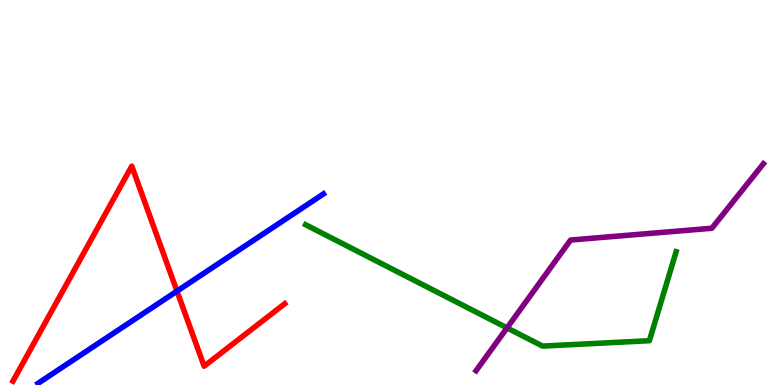[{'lines': ['blue', 'red'], 'intersections': [{'x': 2.28, 'y': 2.44}]}, {'lines': ['green', 'red'], 'intersections': []}, {'lines': ['purple', 'red'], 'intersections': []}, {'lines': ['blue', 'green'], 'intersections': []}, {'lines': ['blue', 'purple'], 'intersections': []}, {'lines': ['green', 'purple'], 'intersections': [{'x': 6.54, 'y': 1.48}]}]